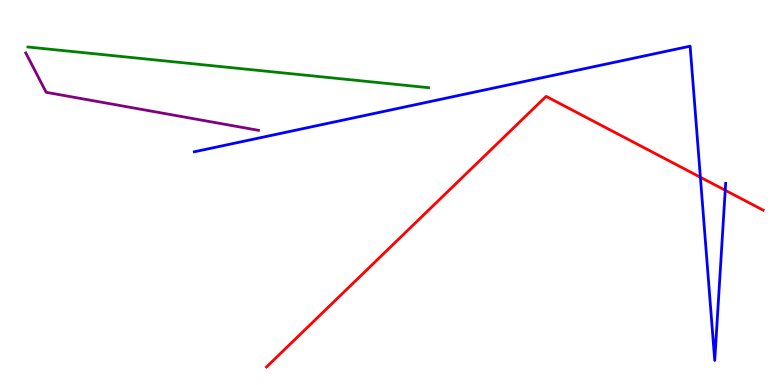[{'lines': ['blue', 'red'], 'intersections': [{'x': 9.04, 'y': 5.4}, {'x': 9.36, 'y': 5.06}]}, {'lines': ['green', 'red'], 'intersections': []}, {'lines': ['purple', 'red'], 'intersections': []}, {'lines': ['blue', 'green'], 'intersections': []}, {'lines': ['blue', 'purple'], 'intersections': []}, {'lines': ['green', 'purple'], 'intersections': []}]